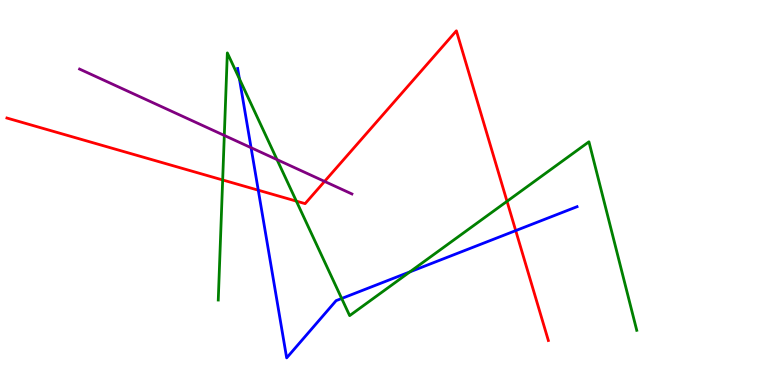[{'lines': ['blue', 'red'], 'intersections': [{'x': 3.33, 'y': 5.06}, {'x': 6.65, 'y': 4.01}]}, {'lines': ['green', 'red'], 'intersections': [{'x': 2.87, 'y': 5.33}, {'x': 3.82, 'y': 4.78}, {'x': 6.54, 'y': 4.77}]}, {'lines': ['purple', 'red'], 'intersections': [{'x': 4.19, 'y': 5.29}]}, {'lines': ['blue', 'green'], 'intersections': [{'x': 3.09, 'y': 7.95}, {'x': 4.41, 'y': 2.25}, {'x': 5.29, 'y': 2.94}]}, {'lines': ['blue', 'purple'], 'intersections': [{'x': 3.24, 'y': 6.16}]}, {'lines': ['green', 'purple'], 'intersections': [{'x': 2.89, 'y': 6.48}, {'x': 3.57, 'y': 5.85}]}]